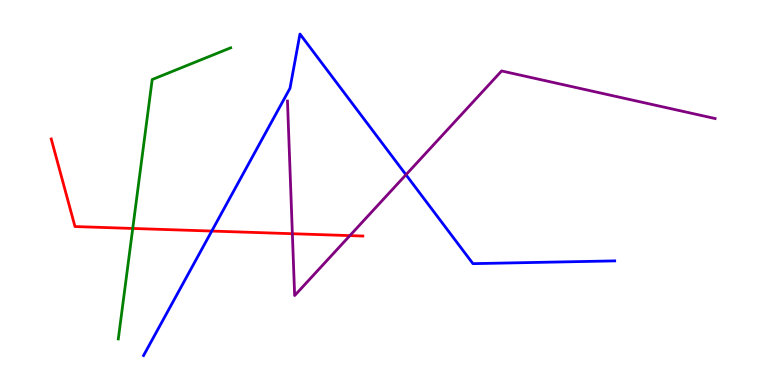[{'lines': ['blue', 'red'], 'intersections': [{'x': 2.73, 'y': 4.0}]}, {'lines': ['green', 'red'], 'intersections': [{'x': 1.71, 'y': 4.07}]}, {'lines': ['purple', 'red'], 'intersections': [{'x': 3.77, 'y': 3.93}, {'x': 4.51, 'y': 3.88}]}, {'lines': ['blue', 'green'], 'intersections': []}, {'lines': ['blue', 'purple'], 'intersections': [{'x': 5.24, 'y': 5.46}]}, {'lines': ['green', 'purple'], 'intersections': []}]